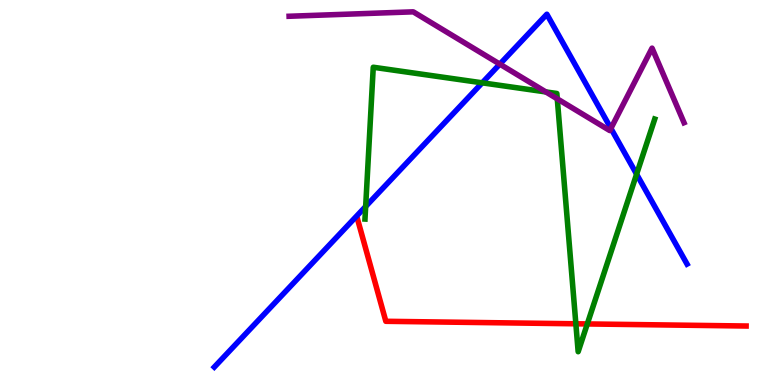[{'lines': ['blue', 'red'], 'intersections': []}, {'lines': ['green', 'red'], 'intersections': [{'x': 7.43, 'y': 1.59}, {'x': 7.58, 'y': 1.59}]}, {'lines': ['purple', 'red'], 'intersections': []}, {'lines': ['blue', 'green'], 'intersections': [{'x': 4.72, 'y': 4.64}, {'x': 6.22, 'y': 7.85}, {'x': 8.21, 'y': 5.48}]}, {'lines': ['blue', 'purple'], 'intersections': [{'x': 6.45, 'y': 8.33}, {'x': 7.88, 'y': 6.66}]}, {'lines': ['green', 'purple'], 'intersections': [{'x': 7.04, 'y': 7.61}, {'x': 7.19, 'y': 7.43}]}]